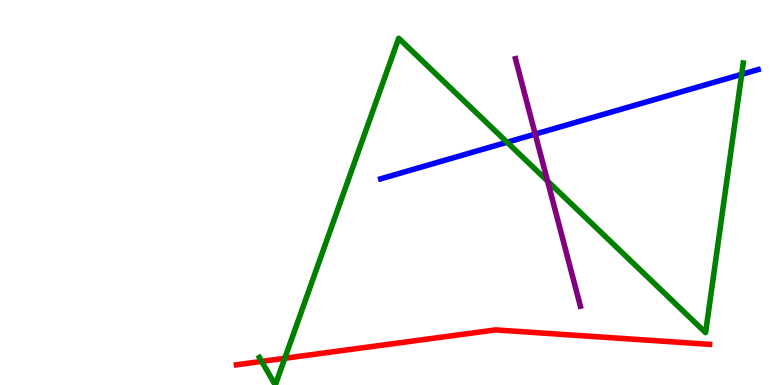[{'lines': ['blue', 'red'], 'intersections': []}, {'lines': ['green', 'red'], 'intersections': [{'x': 3.38, 'y': 0.613}, {'x': 3.67, 'y': 0.694}]}, {'lines': ['purple', 'red'], 'intersections': []}, {'lines': ['blue', 'green'], 'intersections': [{'x': 6.54, 'y': 6.31}, {'x': 9.57, 'y': 8.07}]}, {'lines': ['blue', 'purple'], 'intersections': [{'x': 6.91, 'y': 6.52}]}, {'lines': ['green', 'purple'], 'intersections': [{'x': 7.07, 'y': 5.3}]}]